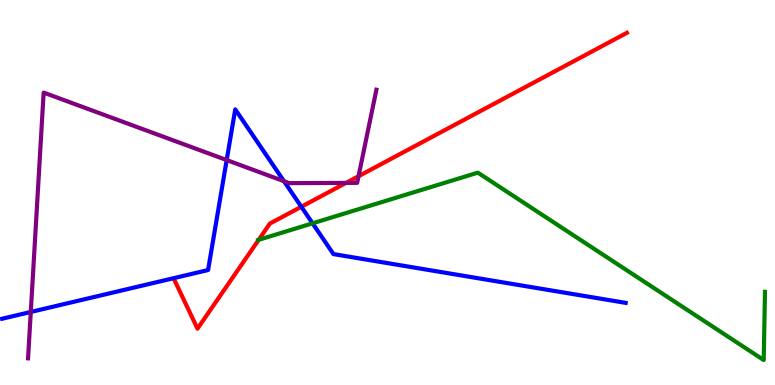[{'lines': ['blue', 'red'], 'intersections': [{'x': 3.89, 'y': 4.63}]}, {'lines': ['green', 'red'], 'intersections': [{'x': 3.34, 'y': 3.77}]}, {'lines': ['purple', 'red'], 'intersections': [{'x': 4.46, 'y': 5.25}, {'x': 4.63, 'y': 5.42}]}, {'lines': ['blue', 'green'], 'intersections': [{'x': 4.03, 'y': 4.2}]}, {'lines': ['blue', 'purple'], 'intersections': [{'x': 0.397, 'y': 1.9}, {'x': 2.92, 'y': 5.84}, {'x': 3.66, 'y': 5.29}]}, {'lines': ['green', 'purple'], 'intersections': []}]